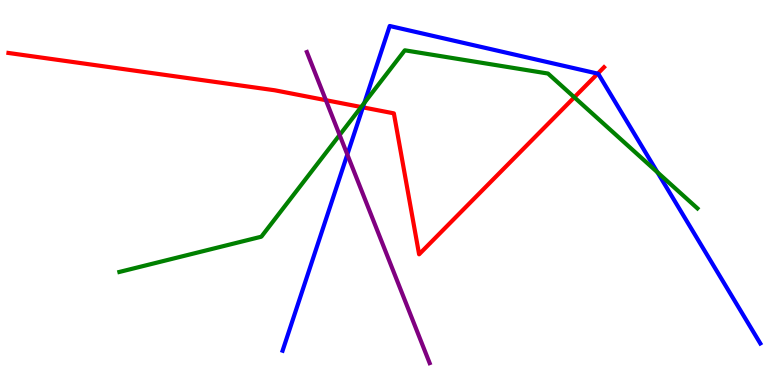[{'lines': ['blue', 'red'], 'intersections': [{'x': 4.68, 'y': 7.21}, {'x': 7.71, 'y': 8.09}]}, {'lines': ['green', 'red'], 'intersections': [{'x': 4.66, 'y': 7.22}, {'x': 7.41, 'y': 7.47}]}, {'lines': ['purple', 'red'], 'intersections': [{'x': 4.2, 'y': 7.4}]}, {'lines': ['blue', 'green'], 'intersections': [{'x': 4.7, 'y': 7.33}, {'x': 8.48, 'y': 5.52}]}, {'lines': ['blue', 'purple'], 'intersections': [{'x': 4.48, 'y': 5.99}]}, {'lines': ['green', 'purple'], 'intersections': [{'x': 4.38, 'y': 6.49}]}]